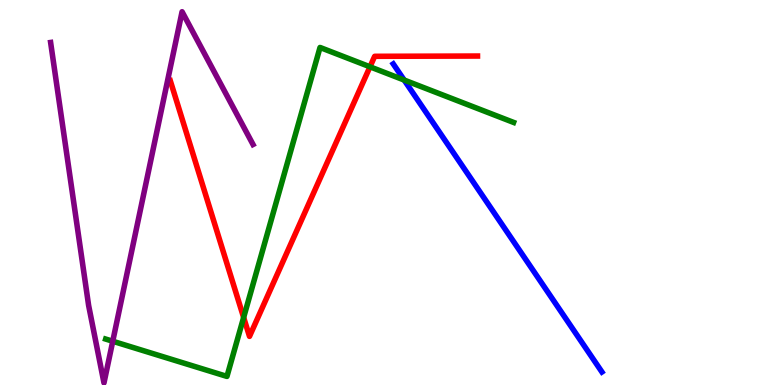[{'lines': ['blue', 'red'], 'intersections': []}, {'lines': ['green', 'red'], 'intersections': [{'x': 3.14, 'y': 1.75}, {'x': 4.77, 'y': 8.26}]}, {'lines': ['purple', 'red'], 'intersections': []}, {'lines': ['blue', 'green'], 'intersections': [{'x': 5.21, 'y': 7.92}]}, {'lines': ['blue', 'purple'], 'intersections': []}, {'lines': ['green', 'purple'], 'intersections': [{'x': 1.45, 'y': 1.14}]}]